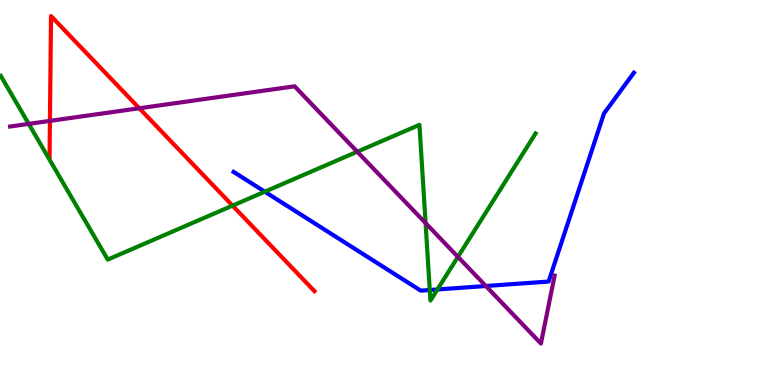[{'lines': ['blue', 'red'], 'intersections': []}, {'lines': ['green', 'red'], 'intersections': [{'x': 3.0, 'y': 4.66}]}, {'lines': ['purple', 'red'], 'intersections': [{'x': 0.644, 'y': 6.86}, {'x': 1.8, 'y': 7.19}]}, {'lines': ['blue', 'green'], 'intersections': [{'x': 3.42, 'y': 5.02}, {'x': 5.55, 'y': 2.47}, {'x': 5.64, 'y': 2.48}]}, {'lines': ['blue', 'purple'], 'intersections': [{'x': 6.27, 'y': 2.57}]}, {'lines': ['green', 'purple'], 'intersections': [{'x': 0.371, 'y': 6.78}, {'x': 4.61, 'y': 6.06}, {'x': 5.49, 'y': 4.21}, {'x': 5.91, 'y': 3.33}]}]